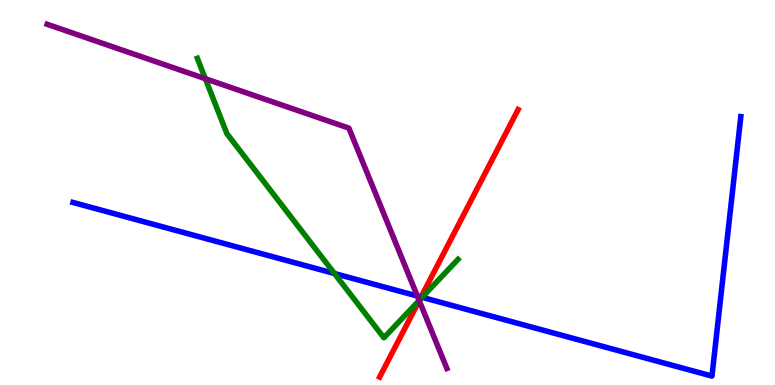[{'lines': ['blue', 'red'], 'intersections': [{'x': 5.43, 'y': 2.28}]}, {'lines': ['green', 'red'], 'intersections': [{'x': 5.41, 'y': 2.2}]}, {'lines': ['purple', 'red'], 'intersections': [{'x': 5.41, 'y': 2.19}]}, {'lines': ['blue', 'green'], 'intersections': [{'x': 4.32, 'y': 2.9}, {'x': 5.45, 'y': 2.28}]}, {'lines': ['blue', 'purple'], 'intersections': [{'x': 5.39, 'y': 2.31}]}, {'lines': ['green', 'purple'], 'intersections': [{'x': 2.65, 'y': 7.96}, {'x': 5.41, 'y': 2.2}]}]